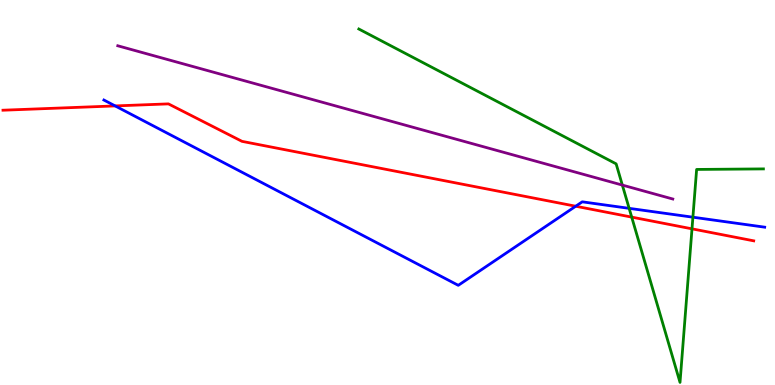[{'lines': ['blue', 'red'], 'intersections': [{'x': 1.49, 'y': 7.25}, {'x': 7.43, 'y': 4.64}]}, {'lines': ['green', 'red'], 'intersections': [{'x': 8.15, 'y': 4.36}, {'x': 8.93, 'y': 4.06}]}, {'lines': ['purple', 'red'], 'intersections': []}, {'lines': ['blue', 'green'], 'intersections': [{'x': 8.12, 'y': 4.59}, {'x': 8.94, 'y': 4.36}]}, {'lines': ['blue', 'purple'], 'intersections': []}, {'lines': ['green', 'purple'], 'intersections': [{'x': 8.03, 'y': 5.19}]}]